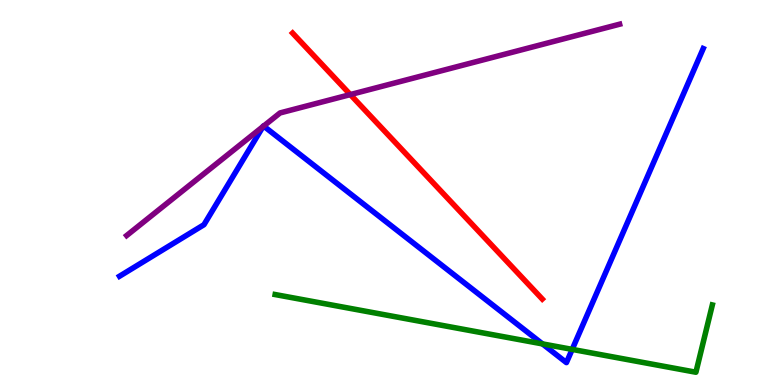[{'lines': ['blue', 'red'], 'intersections': []}, {'lines': ['green', 'red'], 'intersections': []}, {'lines': ['purple', 'red'], 'intersections': [{'x': 4.52, 'y': 7.54}]}, {'lines': ['blue', 'green'], 'intersections': [{'x': 7.0, 'y': 1.07}, {'x': 7.38, 'y': 0.925}]}, {'lines': ['blue', 'purple'], 'intersections': [{'x': 3.39, 'y': 6.71}, {'x': 3.4, 'y': 6.73}]}, {'lines': ['green', 'purple'], 'intersections': []}]